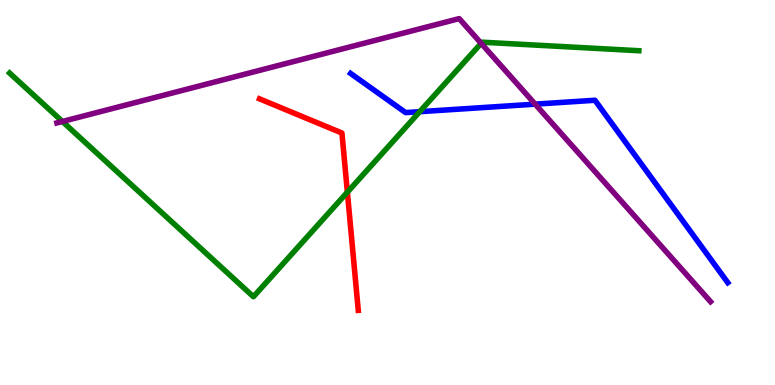[{'lines': ['blue', 'red'], 'intersections': []}, {'lines': ['green', 'red'], 'intersections': [{'x': 4.48, 'y': 5.01}]}, {'lines': ['purple', 'red'], 'intersections': []}, {'lines': ['blue', 'green'], 'intersections': [{'x': 5.42, 'y': 7.1}]}, {'lines': ['blue', 'purple'], 'intersections': [{'x': 6.91, 'y': 7.29}]}, {'lines': ['green', 'purple'], 'intersections': [{'x': 0.805, 'y': 6.84}, {'x': 6.21, 'y': 8.87}]}]